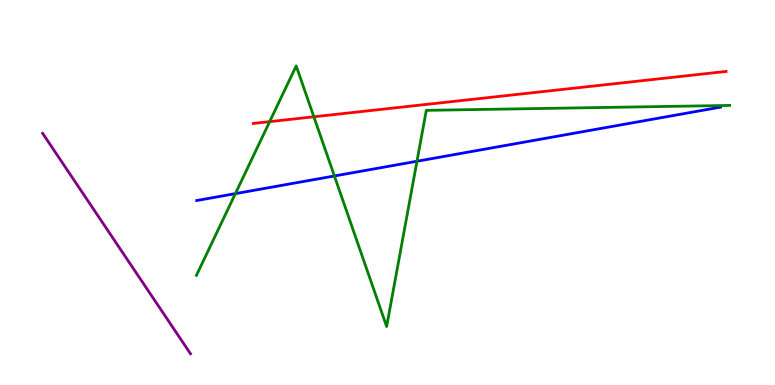[{'lines': ['blue', 'red'], 'intersections': []}, {'lines': ['green', 'red'], 'intersections': [{'x': 3.48, 'y': 6.84}, {'x': 4.05, 'y': 6.97}]}, {'lines': ['purple', 'red'], 'intersections': []}, {'lines': ['blue', 'green'], 'intersections': [{'x': 3.04, 'y': 4.97}, {'x': 4.31, 'y': 5.43}, {'x': 5.38, 'y': 5.81}]}, {'lines': ['blue', 'purple'], 'intersections': []}, {'lines': ['green', 'purple'], 'intersections': []}]